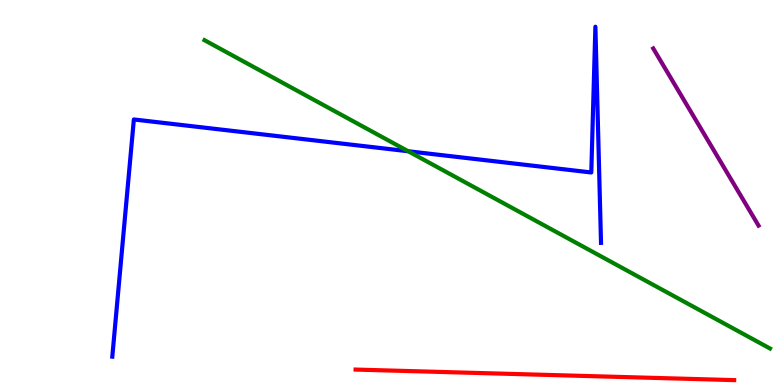[{'lines': ['blue', 'red'], 'intersections': []}, {'lines': ['green', 'red'], 'intersections': []}, {'lines': ['purple', 'red'], 'intersections': []}, {'lines': ['blue', 'green'], 'intersections': [{'x': 5.27, 'y': 6.07}]}, {'lines': ['blue', 'purple'], 'intersections': []}, {'lines': ['green', 'purple'], 'intersections': []}]